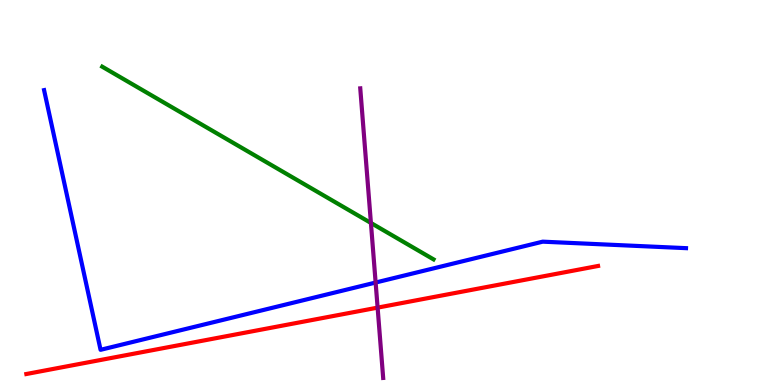[{'lines': ['blue', 'red'], 'intersections': []}, {'lines': ['green', 'red'], 'intersections': []}, {'lines': ['purple', 'red'], 'intersections': [{'x': 4.87, 'y': 2.01}]}, {'lines': ['blue', 'green'], 'intersections': []}, {'lines': ['blue', 'purple'], 'intersections': [{'x': 4.85, 'y': 2.66}]}, {'lines': ['green', 'purple'], 'intersections': [{'x': 4.79, 'y': 4.21}]}]